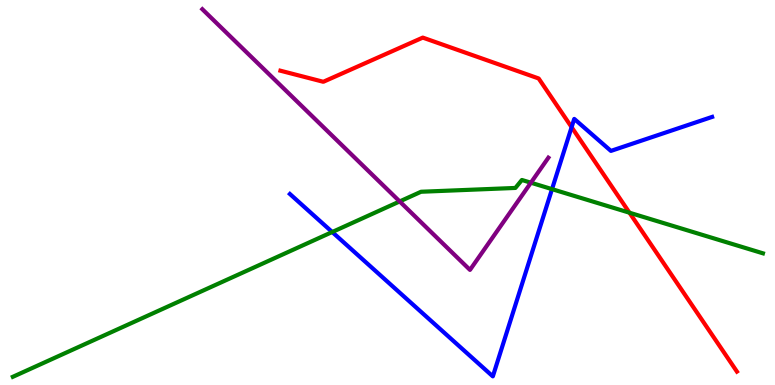[{'lines': ['blue', 'red'], 'intersections': [{'x': 7.38, 'y': 6.7}]}, {'lines': ['green', 'red'], 'intersections': [{'x': 8.12, 'y': 4.48}]}, {'lines': ['purple', 'red'], 'intersections': []}, {'lines': ['blue', 'green'], 'intersections': [{'x': 4.29, 'y': 3.97}, {'x': 7.12, 'y': 5.09}]}, {'lines': ['blue', 'purple'], 'intersections': []}, {'lines': ['green', 'purple'], 'intersections': [{'x': 5.16, 'y': 4.77}, {'x': 6.85, 'y': 5.25}]}]